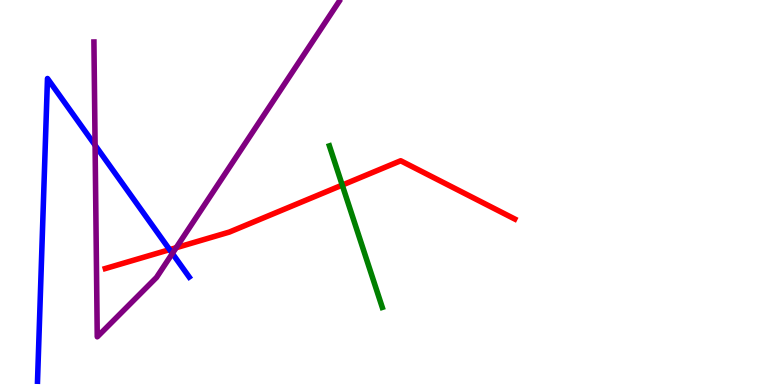[{'lines': ['blue', 'red'], 'intersections': [{'x': 2.19, 'y': 3.52}]}, {'lines': ['green', 'red'], 'intersections': [{'x': 4.42, 'y': 5.19}]}, {'lines': ['purple', 'red'], 'intersections': [{'x': 2.27, 'y': 3.57}]}, {'lines': ['blue', 'green'], 'intersections': []}, {'lines': ['blue', 'purple'], 'intersections': [{'x': 1.23, 'y': 6.23}, {'x': 2.22, 'y': 3.42}]}, {'lines': ['green', 'purple'], 'intersections': []}]